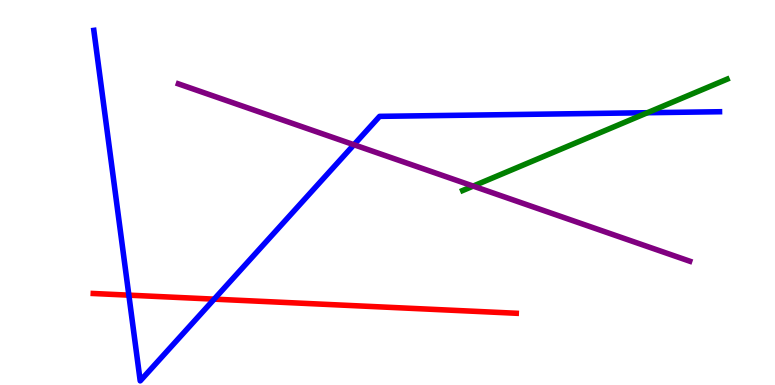[{'lines': ['blue', 'red'], 'intersections': [{'x': 1.66, 'y': 2.33}, {'x': 2.76, 'y': 2.23}]}, {'lines': ['green', 'red'], 'intersections': []}, {'lines': ['purple', 'red'], 'intersections': []}, {'lines': ['blue', 'green'], 'intersections': [{'x': 8.35, 'y': 7.07}]}, {'lines': ['blue', 'purple'], 'intersections': [{'x': 4.57, 'y': 6.24}]}, {'lines': ['green', 'purple'], 'intersections': [{'x': 6.11, 'y': 5.17}]}]